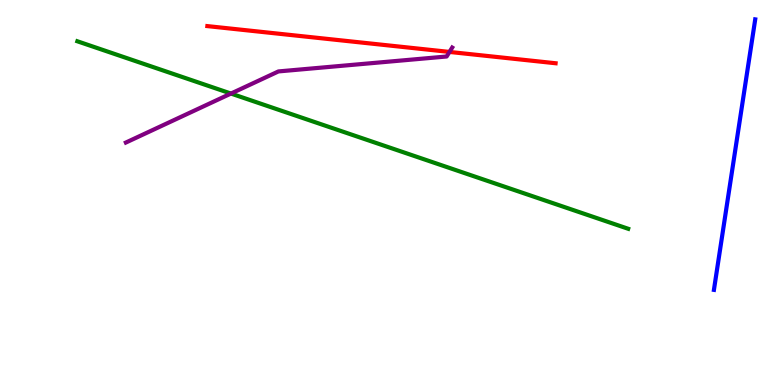[{'lines': ['blue', 'red'], 'intersections': []}, {'lines': ['green', 'red'], 'intersections': []}, {'lines': ['purple', 'red'], 'intersections': [{'x': 5.8, 'y': 8.65}]}, {'lines': ['blue', 'green'], 'intersections': []}, {'lines': ['blue', 'purple'], 'intersections': []}, {'lines': ['green', 'purple'], 'intersections': [{'x': 2.98, 'y': 7.57}]}]